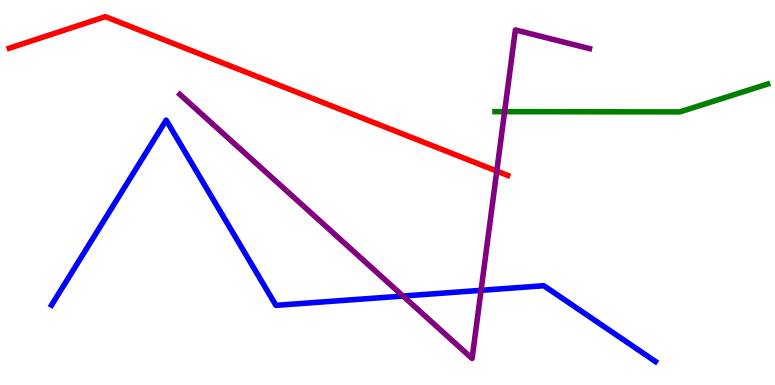[{'lines': ['blue', 'red'], 'intersections': []}, {'lines': ['green', 'red'], 'intersections': []}, {'lines': ['purple', 'red'], 'intersections': [{'x': 6.41, 'y': 5.56}]}, {'lines': ['blue', 'green'], 'intersections': []}, {'lines': ['blue', 'purple'], 'intersections': [{'x': 5.2, 'y': 2.31}, {'x': 6.21, 'y': 2.46}]}, {'lines': ['green', 'purple'], 'intersections': [{'x': 6.51, 'y': 7.1}]}]